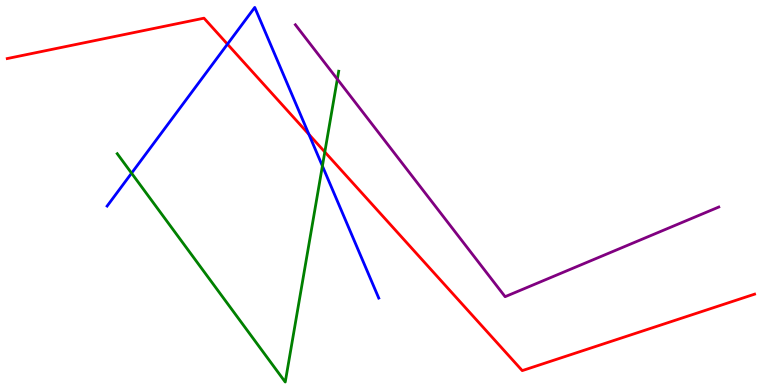[{'lines': ['blue', 'red'], 'intersections': [{'x': 2.93, 'y': 8.85}, {'x': 3.99, 'y': 6.51}]}, {'lines': ['green', 'red'], 'intersections': [{'x': 4.19, 'y': 6.05}]}, {'lines': ['purple', 'red'], 'intersections': []}, {'lines': ['blue', 'green'], 'intersections': [{'x': 1.7, 'y': 5.5}, {'x': 4.16, 'y': 5.69}]}, {'lines': ['blue', 'purple'], 'intersections': []}, {'lines': ['green', 'purple'], 'intersections': [{'x': 4.35, 'y': 7.94}]}]